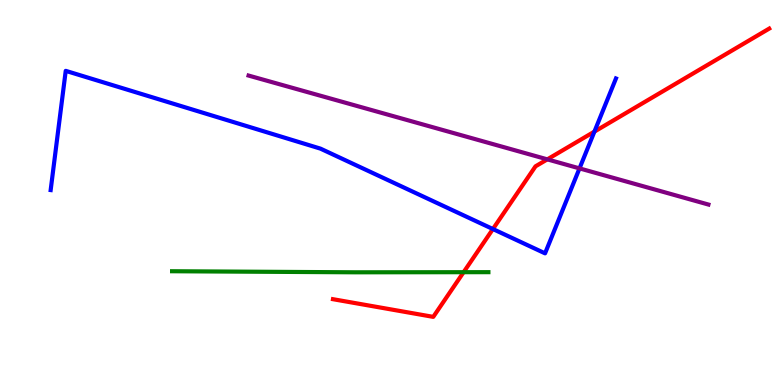[{'lines': ['blue', 'red'], 'intersections': [{'x': 6.36, 'y': 4.05}, {'x': 7.67, 'y': 6.58}]}, {'lines': ['green', 'red'], 'intersections': [{'x': 5.98, 'y': 2.93}]}, {'lines': ['purple', 'red'], 'intersections': [{'x': 7.06, 'y': 5.86}]}, {'lines': ['blue', 'green'], 'intersections': []}, {'lines': ['blue', 'purple'], 'intersections': [{'x': 7.48, 'y': 5.63}]}, {'lines': ['green', 'purple'], 'intersections': []}]